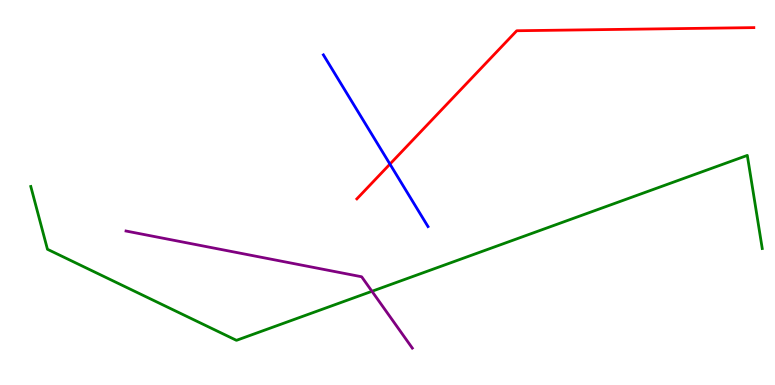[{'lines': ['blue', 'red'], 'intersections': [{'x': 5.03, 'y': 5.74}]}, {'lines': ['green', 'red'], 'intersections': []}, {'lines': ['purple', 'red'], 'intersections': []}, {'lines': ['blue', 'green'], 'intersections': []}, {'lines': ['blue', 'purple'], 'intersections': []}, {'lines': ['green', 'purple'], 'intersections': [{'x': 4.8, 'y': 2.43}]}]